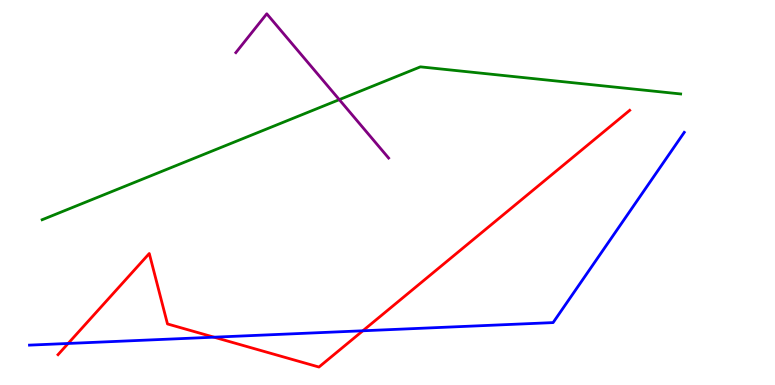[{'lines': ['blue', 'red'], 'intersections': [{'x': 0.879, 'y': 1.08}, {'x': 2.76, 'y': 1.24}, {'x': 4.68, 'y': 1.41}]}, {'lines': ['green', 'red'], 'intersections': []}, {'lines': ['purple', 'red'], 'intersections': []}, {'lines': ['blue', 'green'], 'intersections': []}, {'lines': ['blue', 'purple'], 'intersections': []}, {'lines': ['green', 'purple'], 'intersections': [{'x': 4.38, 'y': 7.41}]}]